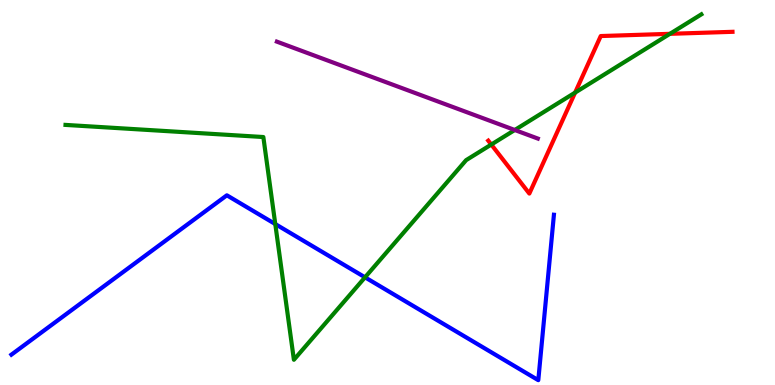[{'lines': ['blue', 'red'], 'intersections': []}, {'lines': ['green', 'red'], 'intersections': [{'x': 6.34, 'y': 6.25}, {'x': 7.42, 'y': 7.59}, {'x': 8.64, 'y': 9.12}]}, {'lines': ['purple', 'red'], 'intersections': []}, {'lines': ['blue', 'green'], 'intersections': [{'x': 3.55, 'y': 4.18}, {'x': 4.71, 'y': 2.8}]}, {'lines': ['blue', 'purple'], 'intersections': []}, {'lines': ['green', 'purple'], 'intersections': [{'x': 6.64, 'y': 6.62}]}]